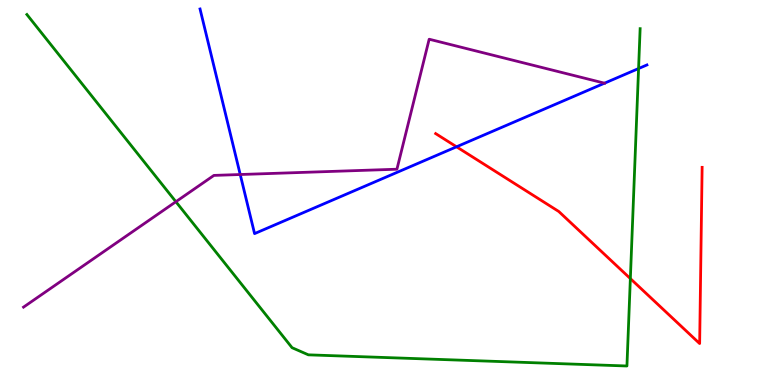[{'lines': ['blue', 'red'], 'intersections': [{'x': 5.89, 'y': 6.19}]}, {'lines': ['green', 'red'], 'intersections': [{'x': 8.13, 'y': 2.76}]}, {'lines': ['purple', 'red'], 'intersections': []}, {'lines': ['blue', 'green'], 'intersections': [{'x': 8.24, 'y': 8.22}]}, {'lines': ['blue', 'purple'], 'intersections': [{'x': 3.1, 'y': 5.47}, {'x': 7.8, 'y': 7.84}]}, {'lines': ['green', 'purple'], 'intersections': [{'x': 2.27, 'y': 4.76}]}]